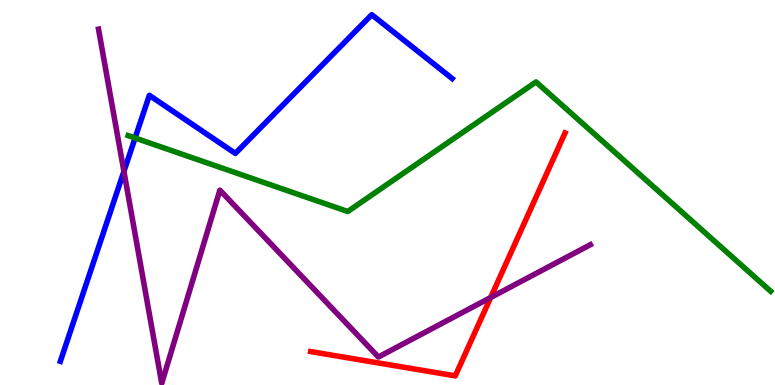[{'lines': ['blue', 'red'], 'intersections': []}, {'lines': ['green', 'red'], 'intersections': []}, {'lines': ['purple', 'red'], 'intersections': [{'x': 6.33, 'y': 2.27}]}, {'lines': ['blue', 'green'], 'intersections': [{'x': 1.74, 'y': 6.42}]}, {'lines': ['blue', 'purple'], 'intersections': [{'x': 1.6, 'y': 5.55}]}, {'lines': ['green', 'purple'], 'intersections': []}]